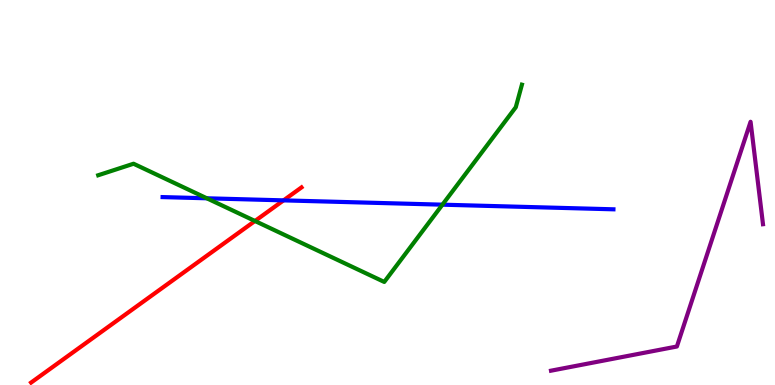[{'lines': ['blue', 'red'], 'intersections': [{'x': 3.66, 'y': 4.8}]}, {'lines': ['green', 'red'], 'intersections': [{'x': 3.29, 'y': 4.26}]}, {'lines': ['purple', 'red'], 'intersections': []}, {'lines': ['blue', 'green'], 'intersections': [{'x': 2.67, 'y': 4.85}, {'x': 5.71, 'y': 4.68}]}, {'lines': ['blue', 'purple'], 'intersections': []}, {'lines': ['green', 'purple'], 'intersections': []}]